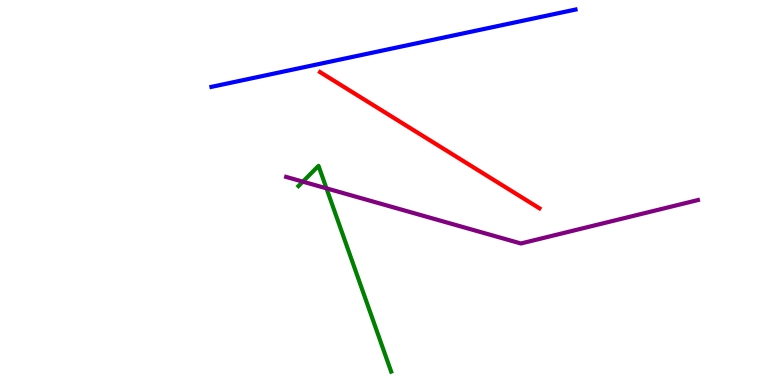[{'lines': ['blue', 'red'], 'intersections': []}, {'lines': ['green', 'red'], 'intersections': []}, {'lines': ['purple', 'red'], 'intersections': []}, {'lines': ['blue', 'green'], 'intersections': []}, {'lines': ['blue', 'purple'], 'intersections': []}, {'lines': ['green', 'purple'], 'intersections': [{'x': 3.91, 'y': 5.28}, {'x': 4.21, 'y': 5.11}]}]